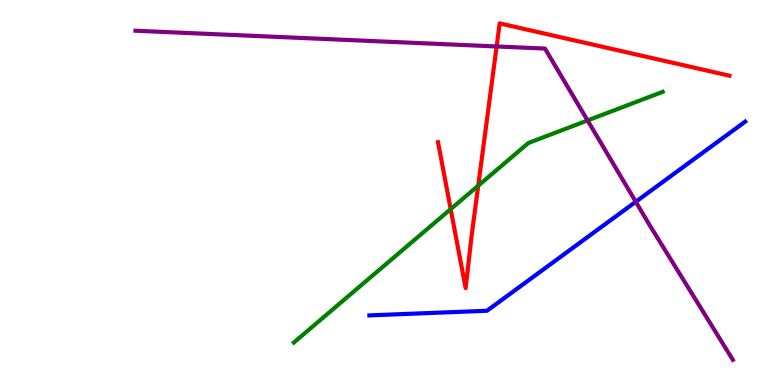[{'lines': ['blue', 'red'], 'intersections': []}, {'lines': ['green', 'red'], 'intersections': [{'x': 5.82, 'y': 4.57}, {'x': 6.17, 'y': 5.18}]}, {'lines': ['purple', 'red'], 'intersections': [{'x': 6.41, 'y': 8.79}]}, {'lines': ['blue', 'green'], 'intersections': []}, {'lines': ['blue', 'purple'], 'intersections': [{'x': 8.2, 'y': 4.76}]}, {'lines': ['green', 'purple'], 'intersections': [{'x': 7.58, 'y': 6.87}]}]